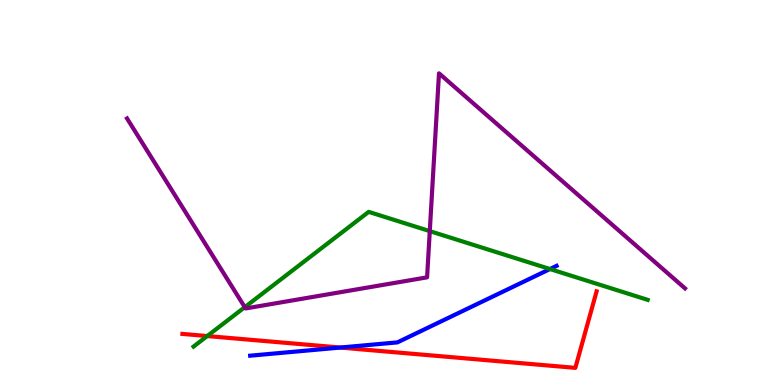[{'lines': ['blue', 'red'], 'intersections': [{'x': 4.39, 'y': 0.973}]}, {'lines': ['green', 'red'], 'intersections': [{'x': 2.67, 'y': 1.27}]}, {'lines': ['purple', 'red'], 'intersections': []}, {'lines': ['blue', 'green'], 'intersections': [{'x': 7.1, 'y': 3.01}]}, {'lines': ['blue', 'purple'], 'intersections': []}, {'lines': ['green', 'purple'], 'intersections': [{'x': 3.16, 'y': 2.02}, {'x': 5.55, 'y': 4.0}]}]